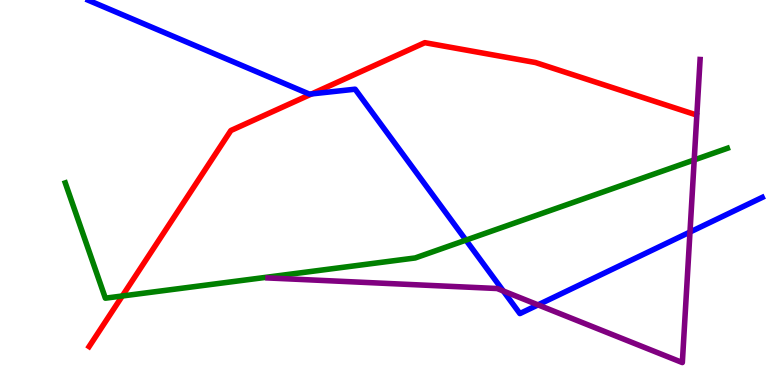[{'lines': ['blue', 'red'], 'intersections': [{'x': 4.02, 'y': 7.56}]}, {'lines': ['green', 'red'], 'intersections': [{'x': 1.58, 'y': 2.31}]}, {'lines': ['purple', 'red'], 'intersections': []}, {'lines': ['blue', 'green'], 'intersections': [{'x': 6.01, 'y': 3.76}]}, {'lines': ['blue', 'purple'], 'intersections': [{'x': 6.49, 'y': 2.44}, {'x': 6.94, 'y': 2.08}, {'x': 8.9, 'y': 3.97}]}, {'lines': ['green', 'purple'], 'intersections': [{'x': 8.96, 'y': 5.85}]}]